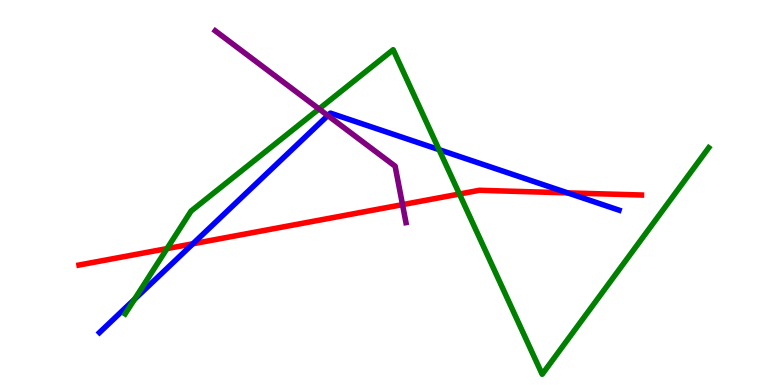[{'lines': ['blue', 'red'], 'intersections': [{'x': 2.49, 'y': 3.67}, {'x': 7.32, 'y': 4.99}]}, {'lines': ['green', 'red'], 'intersections': [{'x': 2.15, 'y': 3.54}, {'x': 5.93, 'y': 4.96}]}, {'lines': ['purple', 'red'], 'intersections': [{'x': 5.19, 'y': 4.68}]}, {'lines': ['blue', 'green'], 'intersections': [{'x': 1.74, 'y': 2.23}, {'x': 5.67, 'y': 6.11}]}, {'lines': ['blue', 'purple'], 'intersections': [{'x': 4.23, 'y': 7.0}]}, {'lines': ['green', 'purple'], 'intersections': [{'x': 4.12, 'y': 7.17}]}]